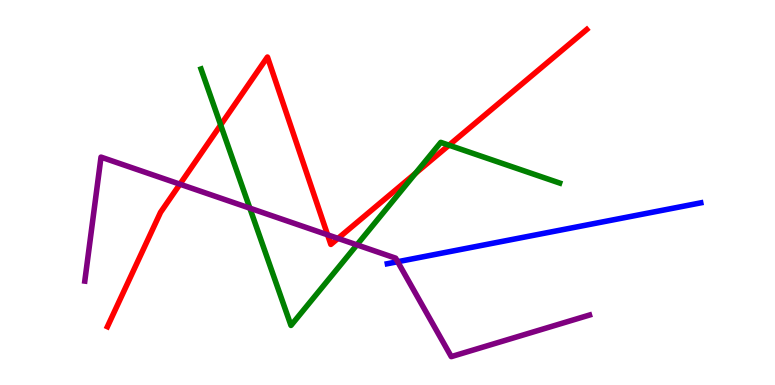[{'lines': ['blue', 'red'], 'intersections': []}, {'lines': ['green', 'red'], 'intersections': [{'x': 2.85, 'y': 6.75}, {'x': 5.36, 'y': 5.5}, {'x': 5.79, 'y': 6.23}]}, {'lines': ['purple', 'red'], 'intersections': [{'x': 2.32, 'y': 5.22}, {'x': 4.23, 'y': 3.9}, {'x': 4.36, 'y': 3.81}]}, {'lines': ['blue', 'green'], 'intersections': []}, {'lines': ['blue', 'purple'], 'intersections': [{'x': 5.13, 'y': 3.2}]}, {'lines': ['green', 'purple'], 'intersections': [{'x': 3.22, 'y': 4.59}, {'x': 4.61, 'y': 3.64}]}]